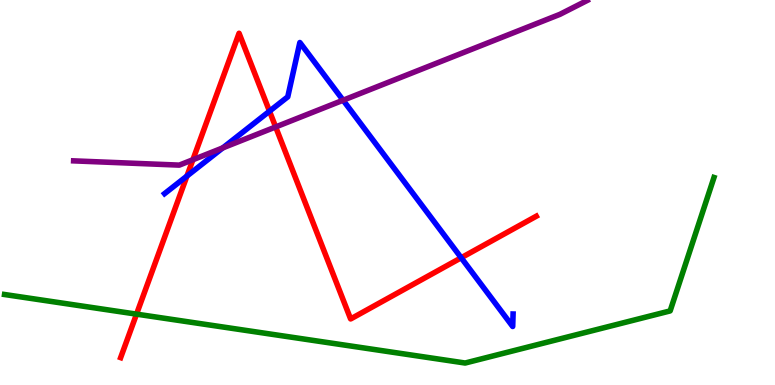[{'lines': ['blue', 'red'], 'intersections': [{'x': 2.41, 'y': 5.43}, {'x': 3.48, 'y': 7.11}, {'x': 5.95, 'y': 3.3}]}, {'lines': ['green', 'red'], 'intersections': [{'x': 1.76, 'y': 1.84}]}, {'lines': ['purple', 'red'], 'intersections': [{'x': 2.49, 'y': 5.85}, {'x': 3.56, 'y': 6.7}]}, {'lines': ['blue', 'green'], 'intersections': []}, {'lines': ['blue', 'purple'], 'intersections': [{'x': 2.87, 'y': 6.16}, {'x': 4.43, 'y': 7.4}]}, {'lines': ['green', 'purple'], 'intersections': []}]